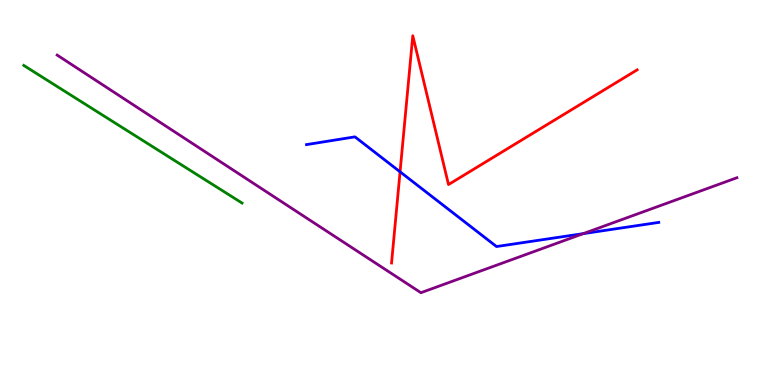[{'lines': ['blue', 'red'], 'intersections': [{'x': 5.16, 'y': 5.54}]}, {'lines': ['green', 'red'], 'intersections': []}, {'lines': ['purple', 'red'], 'intersections': []}, {'lines': ['blue', 'green'], 'intersections': []}, {'lines': ['blue', 'purple'], 'intersections': [{'x': 7.53, 'y': 3.93}]}, {'lines': ['green', 'purple'], 'intersections': []}]